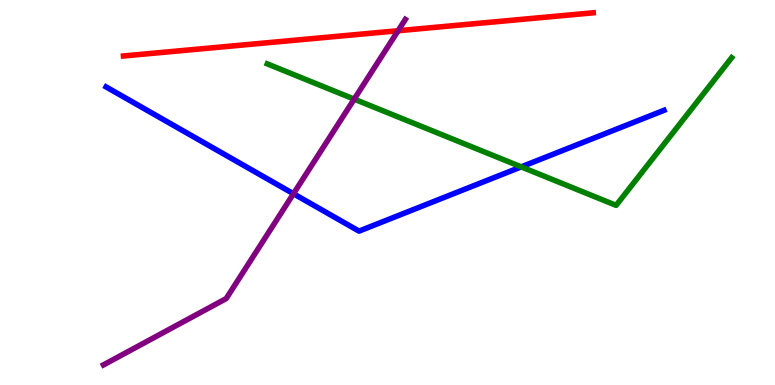[{'lines': ['blue', 'red'], 'intersections': []}, {'lines': ['green', 'red'], 'intersections': []}, {'lines': ['purple', 'red'], 'intersections': [{'x': 5.14, 'y': 9.2}]}, {'lines': ['blue', 'green'], 'intersections': [{'x': 6.73, 'y': 5.67}]}, {'lines': ['blue', 'purple'], 'intersections': [{'x': 3.79, 'y': 4.97}]}, {'lines': ['green', 'purple'], 'intersections': [{'x': 4.57, 'y': 7.43}]}]